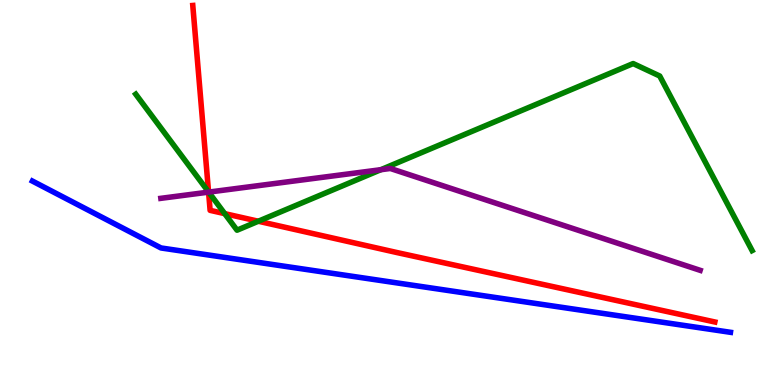[{'lines': ['blue', 'red'], 'intersections': []}, {'lines': ['green', 'red'], 'intersections': [{'x': 2.69, 'y': 5.01}, {'x': 2.9, 'y': 4.45}, {'x': 3.33, 'y': 4.25}]}, {'lines': ['purple', 'red'], 'intersections': [{'x': 2.69, 'y': 5.01}]}, {'lines': ['blue', 'green'], 'intersections': []}, {'lines': ['blue', 'purple'], 'intersections': []}, {'lines': ['green', 'purple'], 'intersections': [{'x': 2.69, 'y': 5.01}, {'x': 4.91, 'y': 5.59}]}]